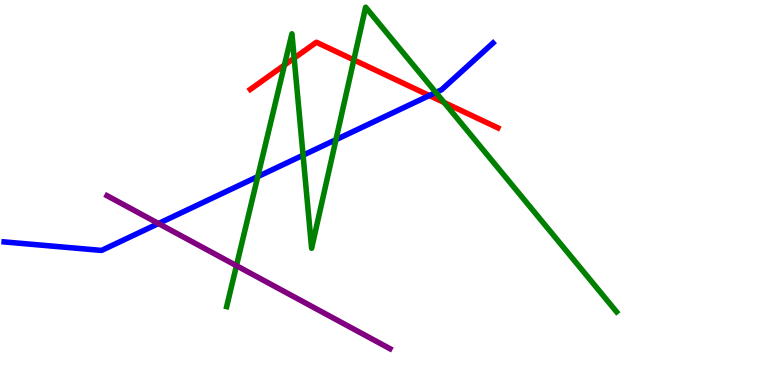[{'lines': ['blue', 'red'], 'intersections': [{'x': 5.54, 'y': 7.52}]}, {'lines': ['green', 'red'], 'intersections': [{'x': 3.67, 'y': 8.31}, {'x': 3.8, 'y': 8.49}, {'x': 4.57, 'y': 8.44}, {'x': 5.73, 'y': 7.34}]}, {'lines': ['purple', 'red'], 'intersections': []}, {'lines': ['blue', 'green'], 'intersections': [{'x': 3.33, 'y': 5.41}, {'x': 3.91, 'y': 5.97}, {'x': 4.33, 'y': 6.37}, {'x': 5.62, 'y': 7.6}]}, {'lines': ['blue', 'purple'], 'intersections': [{'x': 2.04, 'y': 4.19}]}, {'lines': ['green', 'purple'], 'intersections': [{'x': 3.05, 'y': 3.1}]}]